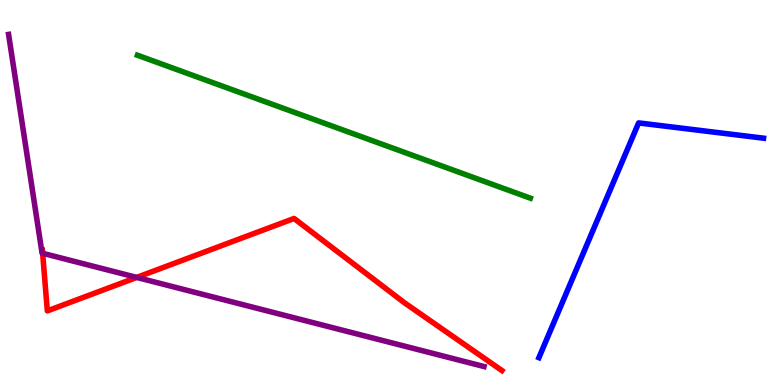[{'lines': ['blue', 'red'], 'intersections': []}, {'lines': ['green', 'red'], 'intersections': []}, {'lines': ['purple', 'red'], 'intersections': [{'x': 0.55, 'y': 3.42}, {'x': 1.76, 'y': 2.79}]}, {'lines': ['blue', 'green'], 'intersections': []}, {'lines': ['blue', 'purple'], 'intersections': []}, {'lines': ['green', 'purple'], 'intersections': []}]